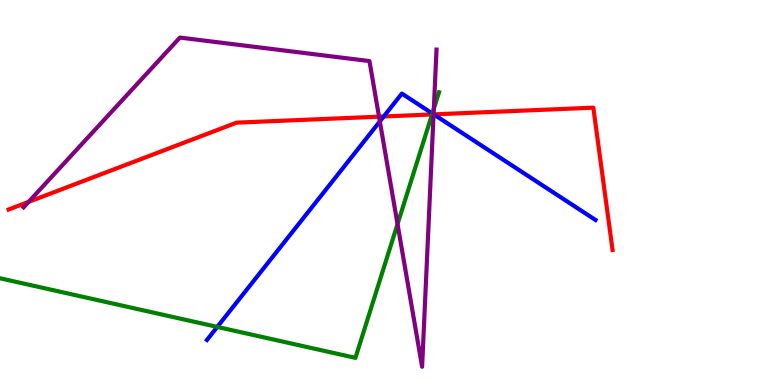[{'lines': ['blue', 'red'], 'intersections': [{'x': 4.95, 'y': 6.97}, {'x': 5.6, 'y': 7.03}]}, {'lines': ['green', 'red'], 'intersections': [{'x': 5.57, 'y': 7.03}]}, {'lines': ['purple', 'red'], 'intersections': [{'x': 0.369, 'y': 4.76}, {'x': 4.89, 'y': 6.97}, {'x': 5.59, 'y': 7.03}]}, {'lines': ['blue', 'green'], 'intersections': [{'x': 2.8, 'y': 1.51}, {'x': 5.58, 'y': 7.05}]}, {'lines': ['blue', 'purple'], 'intersections': [{'x': 4.9, 'y': 6.85}, {'x': 5.59, 'y': 7.03}]}, {'lines': ['green', 'purple'], 'intersections': [{'x': 5.13, 'y': 4.18}, {'x': 5.6, 'y': 7.18}]}]